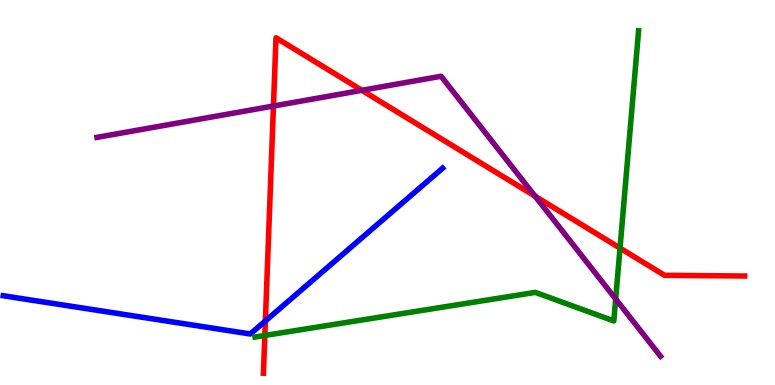[{'lines': ['blue', 'red'], 'intersections': [{'x': 3.42, 'y': 1.66}]}, {'lines': ['green', 'red'], 'intersections': [{'x': 3.42, 'y': 1.29}, {'x': 8.0, 'y': 3.56}]}, {'lines': ['purple', 'red'], 'intersections': [{'x': 3.53, 'y': 7.25}, {'x': 4.67, 'y': 7.65}, {'x': 6.9, 'y': 4.9}]}, {'lines': ['blue', 'green'], 'intersections': []}, {'lines': ['blue', 'purple'], 'intersections': []}, {'lines': ['green', 'purple'], 'intersections': [{'x': 7.94, 'y': 2.23}]}]